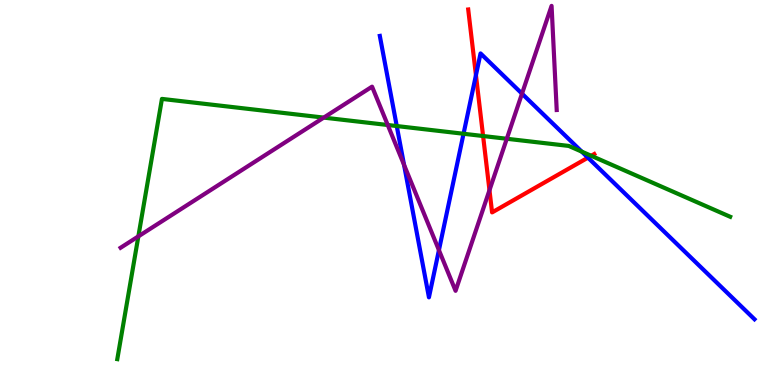[{'lines': ['blue', 'red'], 'intersections': [{'x': 6.14, 'y': 8.05}, {'x': 7.59, 'y': 5.91}]}, {'lines': ['green', 'red'], 'intersections': [{'x': 6.23, 'y': 6.47}, {'x': 7.63, 'y': 5.95}]}, {'lines': ['purple', 'red'], 'intersections': [{'x': 6.32, 'y': 5.06}]}, {'lines': ['blue', 'green'], 'intersections': [{'x': 5.12, 'y': 6.73}, {'x': 5.98, 'y': 6.53}, {'x': 7.51, 'y': 6.06}]}, {'lines': ['blue', 'purple'], 'intersections': [{'x': 5.21, 'y': 5.72}, {'x': 5.66, 'y': 3.5}, {'x': 6.74, 'y': 7.57}]}, {'lines': ['green', 'purple'], 'intersections': [{'x': 1.79, 'y': 3.86}, {'x': 4.18, 'y': 6.95}, {'x': 5.0, 'y': 6.75}, {'x': 6.54, 'y': 6.4}]}]